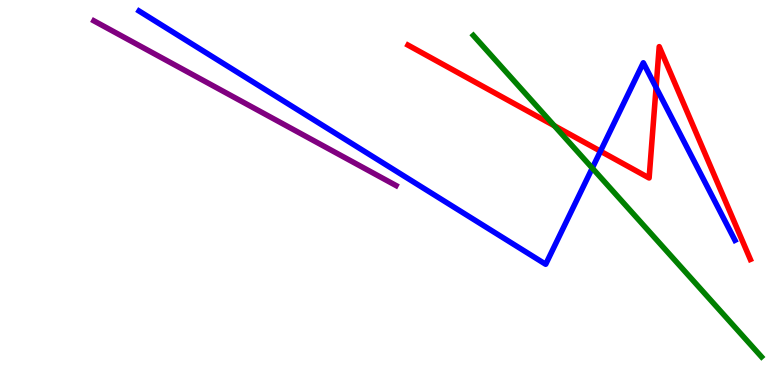[{'lines': ['blue', 'red'], 'intersections': [{'x': 7.75, 'y': 6.07}, {'x': 8.47, 'y': 7.73}]}, {'lines': ['green', 'red'], 'intersections': [{'x': 7.15, 'y': 6.73}]}, {'lines': ['purple', 'red'], 'intersections': []}, {'lines': ['blue', 'green'], 'intersections': [{'x': 7.64, 'y': 5.63}]}, {'lines': ['blue', 'purple'], 'intersections': []}, {'lines': ['green', 'purple'], 'intersections': []}]